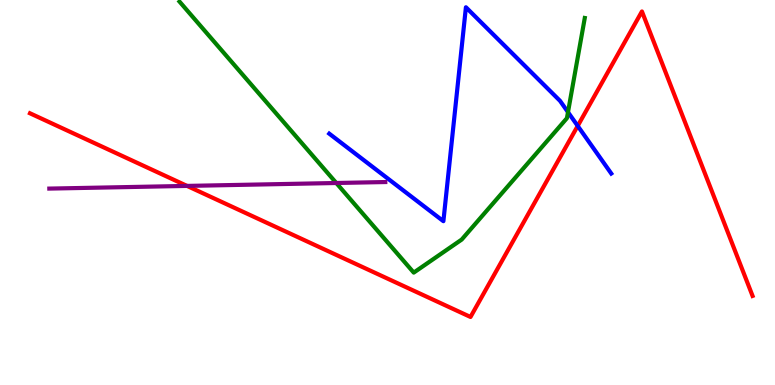[{'lines': ['blue', 'red'], 'intersections': [{'x': 7.45, 'y': 6.73}]}, {'lines': ['green', 'red'], 'intersections': []}, {'lines': ['purple', 'red'], 'intersections': [{'x': 2.41, 'y': 5.17}]}, {'lines': ['blue', 'green'], 'intersections': [{'x': 7.33, 'y': 7.09}]}, {'lines': ['blue', 'purple'], 'intersections': []}, {'lines': ['green', 'purple'], 'intersections': [{'x': 4.34, 'y': 5.25}]}]